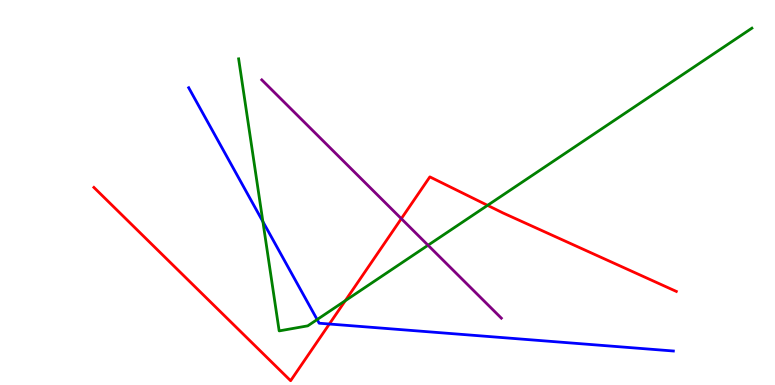[{'lines': ['blue', 'red'], 'intersections': [{'x': 4.25, 'y': 1.58}]}, {'lines': ['green', 'red'], 'intersections': [{'x': 4.46, 'y': 2.19}, {'x': 6.29, 'y': 4.67}]}, {'lines': ['purple', 'red'], 'intersections': [{'x': 5.18, 'y': 4.32}]}, {'lines': ['blue', 'green'], 'intersections': [{'x': 3.39, 'y': 4.24}, {'x': 4.09, 'y': 1.7}]}, {'lines': ['blue', 'purple'], 'intersections': []}, {'lines': ['green', 'purple'], 'intersections': [{'x': 5.52, 'y': 3.63}]}]